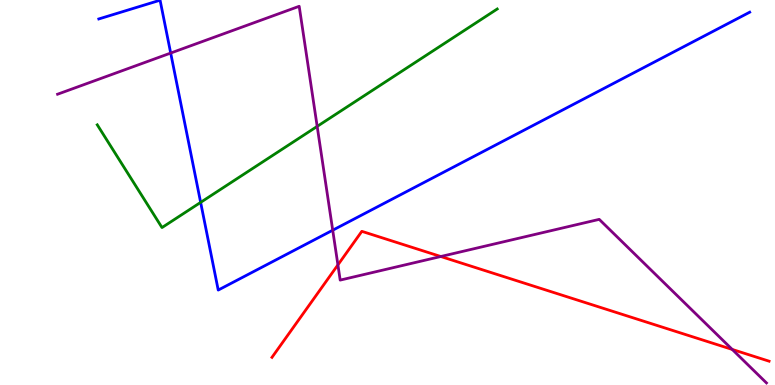[{'lines': ['blue', 'red'], 'intersections': []}, {'lines': ['green', 'red'], 'intersections': []}, {'lines': ['purple', 'red'], 'intersections': [{'x': 4.36, 'y': 3.12}, {'x': 5.69, 'y': 3.34}, {'x': 9.45, 'y': 0.924}]}, {'lines': ['blue', 'green'], 'intersections': [{'x': 2.59, 'y': 4.74}]}, {'lines': ['blue', 'purple'], 'intersections': [{'x': 2.2, 'y': 8.62}, {'x': 4.29, 'y': 4.02}]}, {'lines': ['green', 'purple'], 'intersections': [{'x': 4.09, 'y': 6.72}]}]